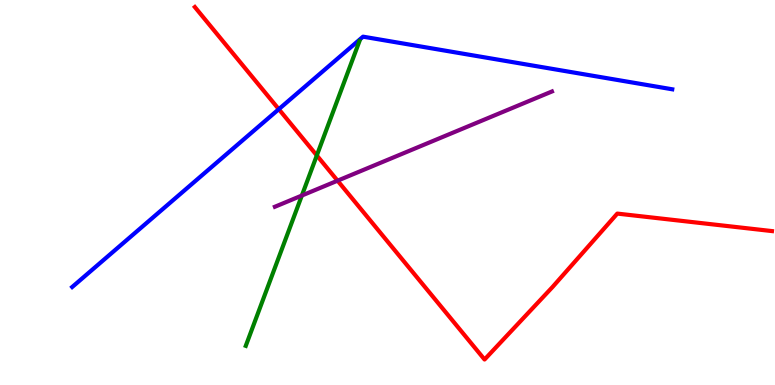[{'lines': ['blue', 'red'], 'intersections': [{'x': 3.6, 'y': 7.16}]}, {'lines': ['green', 'red'], 'intersections': [{'x': 4.09, 'y': 5.96}]}, {'lines': ['purple', 'red'], 'intersections': [{'x': 4.36, 'y': 5.31}]}, {'lines': ['blue', 'green'], 'intersections': []}, {'lines': ['blue', 'purple'], 'intersections': []}, {'lines': ['green', 'purple'], 'intersections': [{'x': 3.89, 'y': 4.92}]}]